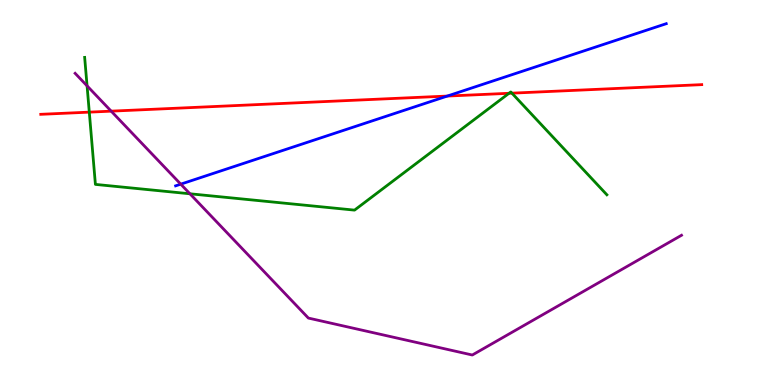[{'lines': ['blue', 'red'], 'intersections': [{'x': 5.77, 'y': 7.5}]}, {'lines': ['green', 'red'], 'intersections': [{'x': 1.15, 'y': 7.09}, {'x': 6.57, 'y': 7.58}, {'x': 6.61, 'y': 7.58}]}, {'lines': ['purple', 'red'], 'intersections': [{'x': 1.43, 'y': 7.11}]}, {'lines': ['blue', 'green'], 'intersections': []}, {'lines': ['blue', 'purple'], 'intersections': [{'x': 2.33, 'y': 5.22}]}, {'lines': ['green', 'purple'], 'intersections': [{'x': 1.12, 'y': 7.77}, {'x': 2.45, 'y': 4.97}]}]